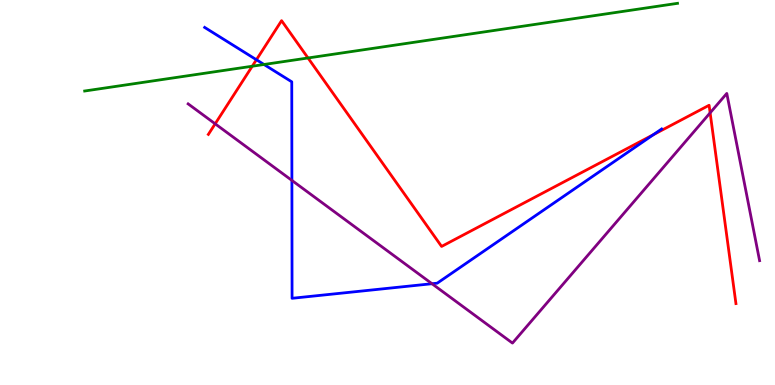[{'lines': ['blue', 'red'], 'intersections': [{'x': 3.31, 'y': 8.45}, {'x': 8.43, 'y': 6.5}]}, {'lines': ['green', 'red'], 'intersections': [{'x': 3.25, 'y': 8.28}, {'x': 3.97, 'y': 8.49}]}, {'lines': ['purple', 'red'], 'intersections': [{'x': 2.78, 'y': 6.78}, {'x': 9.16, 'y': 7.07}]}, {'lines': ['blue', 'green'], 'intersections': [{'x': 3.41, 'y': 8.32}]}, {'lines': ['blue', 'purple'], 'intersections': [{'x': 3.77, 'y': 5.31}, {'x': 5.57, 'y': 2.63}]}, {'lines': ['green', 'purple'], 'intersections': []}]